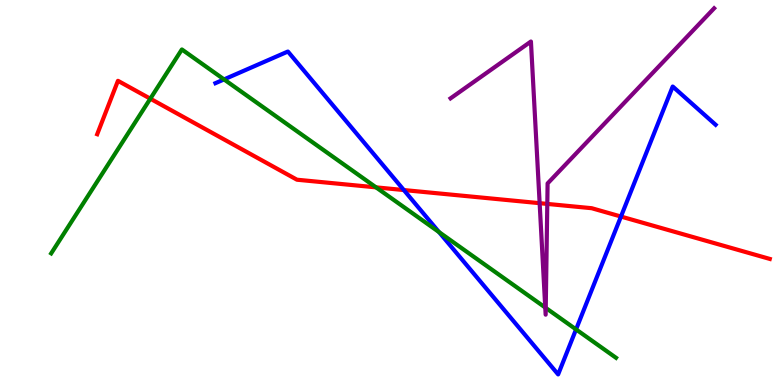[{'lines': ['blue', 'red'], 'intersections': [{'x': 5.21, 'y': 5.06}, {'x': 8.01, 'y': 4.38}]}, {'lines': ['green', 'red'], 'intersections': [{'x': 1.94, 'y': 7.44}, {'x': 4.85, 'y': 5.13}]}, {'lines': ['purple', 'red'], 'intersections': [{'x': 6.96, 'y': 4.72}, {'x': 7.06, 'y': 4.7}]}, {'lines': ['blue', 'green'], 'intersections': [{'x': 2.89, 'y': 7.94}, {'x': 5.66, 'y': 3.97}, {'x': 7.43, 'y': 1.44}]}, {'lines': ['blue', 'purple'], 'intersections': []}, {'lines': ['green', 'purple'], 'intersections': [{'x': 7.04, 'y': 2.01}, {'x': 7.04, 'y': 2.0}]}]